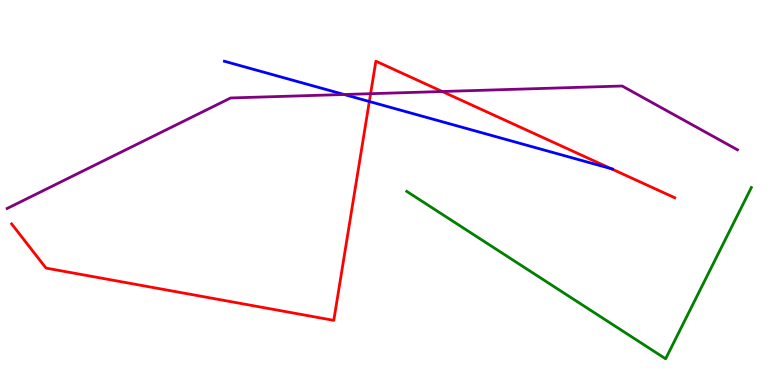[{'lines': ['blue', 'red'], 'intersections': [{'x': 4.77, 'y': 7.36}, {'x': 7.88, 'y': 5.62}]}, {'lines': ['green', 'red'], 'intersections': []}, {'lines': ['purple', 'red'], 'intersections': [{'x': 4.78, 'y': 7.57}, {'x': 5.71, 'y': 7.62}]}, {'lines': ['blue', 'green'], 'intersections': []}, {'lines': ['blue', 'purple'], 'intersections': [{'x': 4.44, 'y': 7.55}]}, {'lines': ['green', 'purple'], 'intersections': []}]